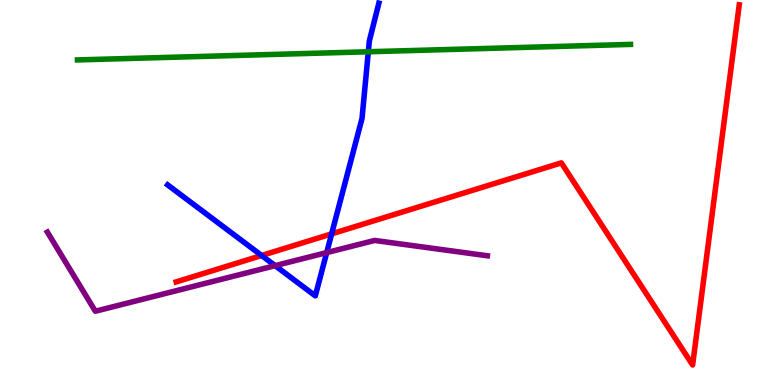[{'lines': ['blue', 'red'], 'intersections': [{'x': 3.38, 'y': 3.36}, {'x': 4.28, 'y': 3.93}]}, {'lines': ['green', 'red'], 'intersections': []}, {'lines': ['purple', 'red'], 'intersections': []}, {'lines': ['blue', 'green'], 'intersections': [{'x': 4.75, 'y': 8.66}]}, {'lines': ['blue', 'purple'], 'intersections': [{'x': 3.55, 'y': 3.1}, {'x': 4.22, 'y': 3.44}]}, {'lines': ['green', 'purple'], 'intersections': []}]